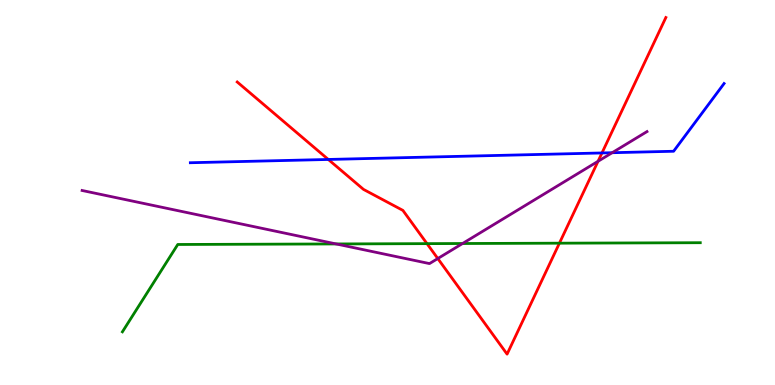[{'lines': ['blue', 'red'], 'intersections': [{'x': 4.24, 'y': 5.86}, {'x': 7.77, 'y': 6.03}]}, {'lines': ['green', 'red'], 'intersections': [{'x': 5.51, 'y': 3.67}, {'x': 7.22, 'y': 3.68}]}, {'lines': ['purple', 'red'], 'intersections': [{'x': 5.65, 'y': 3.28}, {'x': 7.72, 'y': 5.81}]}, {'lines': ['blue', 'green'], 'intersections': []}, {'lines': ['blue', 'purple'], 'intersections': [{'x': 7.9, 'y': 6.03}]}, {'lines': ['green', 'purple'], 'intersections': [{'x': 4.34, 'y': 3.66}, {'x': 5.97, 'y': 3.67}]}]